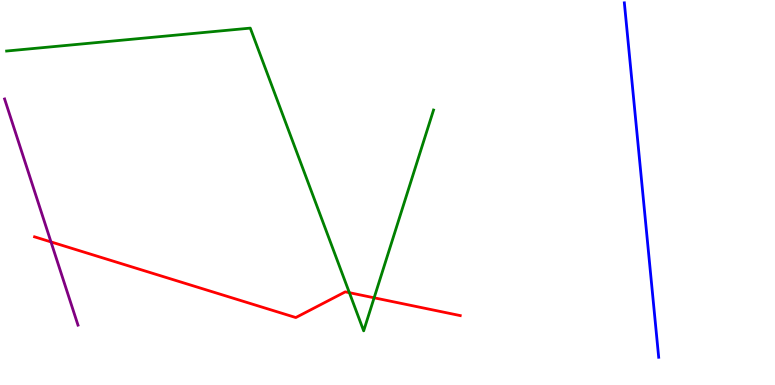[{'lines': ['blue', 'red'], 'intersections': []}, {'lines': ['green', 'red'], 'intersections': [{'x': 4.51, 'y': 2.4}, {'x': 4.83, 'y': 2.26}]}, {'lines': ['purple', 'red'], 'intersections': [{'x': 0.658, 'y': 3.72}]}, {'lines': ['blue', 'green'], 'intersections': []}, {'lines': ['blue', 'purple'], 'intersections': []}, {'lines': ['green', 'purple'], 'intersections': []}]